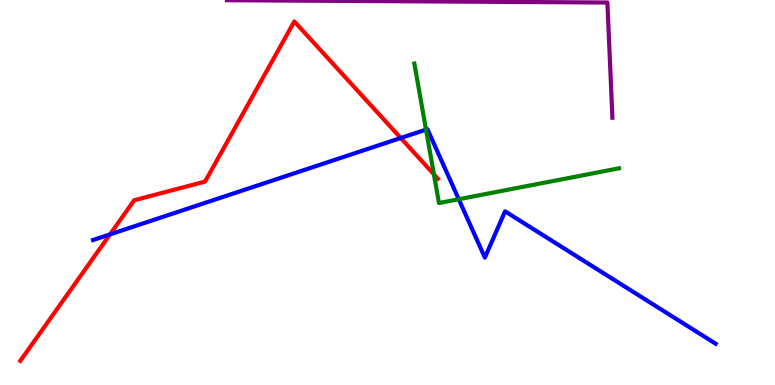[{'lines': ['blue', 'red'], 'intersections': [{'x': 1.42, 'y': 3.91}, {'x': 5.17, 'y': 6.42}]}, {'lines': ['green', 'red'], 'intersections': [{'x': 5.6, 'y': 5.47}]}, {'lines': ['purple', 'red'], 'intersections': []}, {'lines': ['blue', 'green'], 'intersections': [{'x': 5.5, 'y': 6.63}, {'x': 5.92, 'y': 4.83}]}, {'lines': ['blue', 'purple'], 'intersections': []}, {'lines': ['green', 'purple'], 'intersections': []}]